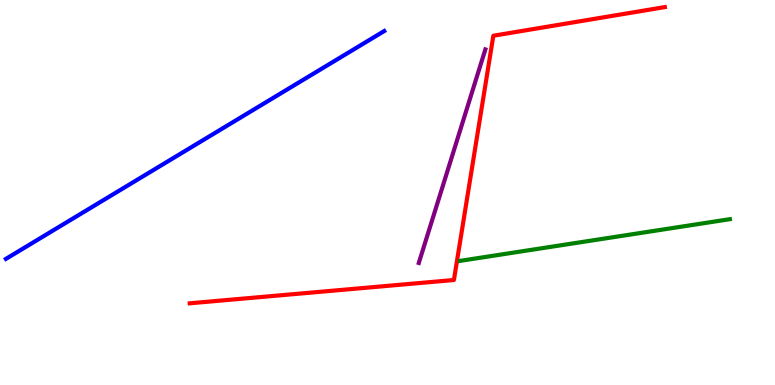[{'lines': ['blue', 'red'], 'intersections': []}, {'lines': ['green', 'red'], 'intersections': []}, {'lines': ['purple', 'red'], 'intersections': []}, {'lines': ['blue', 'green'], 'intersections': []}, {'lines': ['blue', 'purple'], 'intersections': []}, {'lines': ['green', 'purple'], 'intersections': []}]